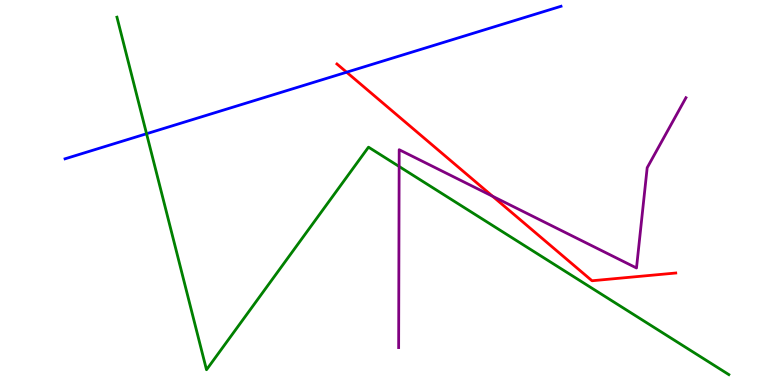[{'lines': ['blue', 'red'], 'intersections': [{'x': 4.47, 'y': 8.12}]}, {'lines': ['green', 'red'], 'intersections': []}, {'lines': ['purple', 'red'], 'intersections': [{'x': 6.36, 'y': 4.9}]}, {'lines': ['blue', 'green'], 'intersections': [{'x': 1.89, 'y': 6.53}]}, {'lines': ['blue', 'purple'], 'intersections': []}, {'lines': ['green', 'purple'], 'intersections': [{'x': 5.15, 'y': 5.68}]}]